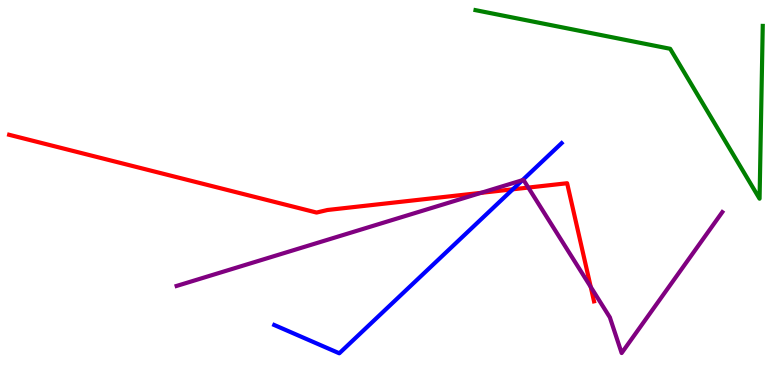[{'lines': ['blue', 'red'], 'intersections': [{'x': 6.62, 'y': 5.08}]}, {'lines': ['green', 'red'], 'intersections': []}, {'lines': ['purple', 'red'], 'intersections': [{'x': 6.21, 'y': 4.99}, {'x': 6.82, 'y': 5.13}, {'x': 7.62, 'y': 2.55}]}, {'lines': ['blue', 'green'], 'intersections': []}, {'lines': ['blue', 'purple'], 'intersections': [{'x': 6.74, 'y': 5.32}]}, {'lines': ['green', 'purple'], 'intersections': []}]